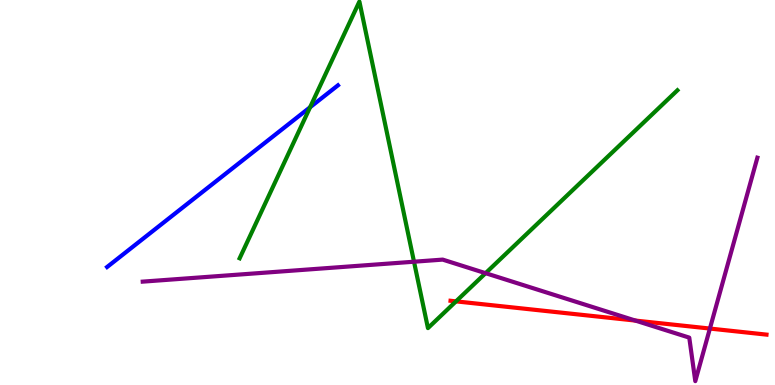[{'lines': ['blue', 'red'], 'intersections': []}, {'lines': ['green', 'red'], 'intersections': [{'x': 5.88, 'y': 2.17}]}, {'lines': ['purple', 'red'], 'intersections': [{'x': 8.2, 'y': 1.67}, {'x': 9.16, 'y': 1.47}]}, {'lines': ['blue', 'green'], 'intersections': [{'x': 4.0, 'y': 7.21}]}, {'lines': ['blue', 'purple'], 'intersections': []}, {'lines': ['green', 'purple'], 'intersections': [{'x': 5.34, 'y': 3.2}, {'x': 6.27, 'y': 2.9}]}]